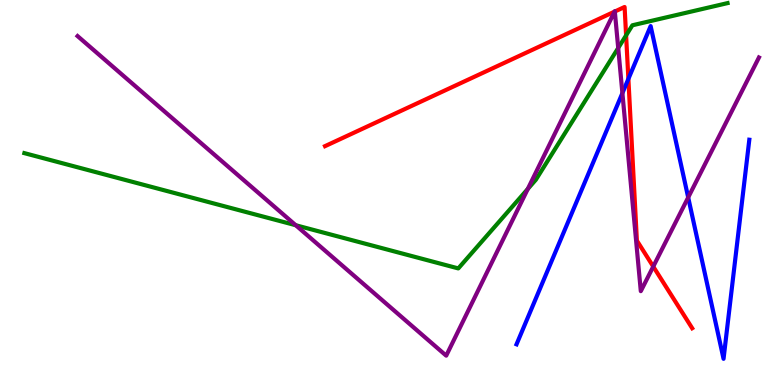[{'lines': ['blue', 'red'], 'intersections': [{'x': 8.11, 'y': 7.95}]}, {'lines': ['green', 'red'], 'intersections': [{'x': 8.08, 'y': 9.08}]}, {'lines': ['purple', 'red'], 'intersections': [{'x': 7.93, 'y': 9.7}, {'x': 7.93, 'y': 9.7}, {'x': 8.43, 'y': 3.08}]}, {'lines': ['blue', 'green'], 'intersections': []}, {'lines': ['blue', 'purple'], 'intersections': [{'x': 8.03, 'y': 7.58}, {'x': 8.88, 'y': 4.87}]}, {'lines': ['green', 'purple'], 'intersections': [{'x': 3.82, 'y': 4.15}, {'x': 6.81, 'y': 5.09}, {'x': 7.98, 'y': 8.75}]}]